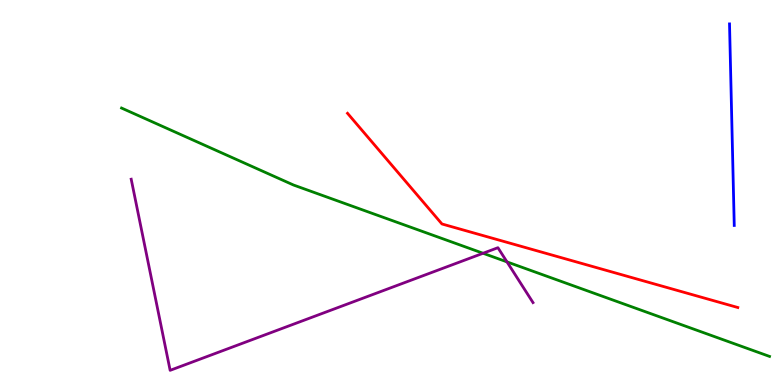[{'lines': ['blue', 'red'], 'intersections': []}, {'lines': ['green', 'red'], 'intersections': []}, {'lines': ['purple', 'red'], 'intersections': []}, {'lines': ['blue', 'green'], 'intersections': []}, {'lines': ['blue', 'purple'], 'intersections': []}, {'lines': ['green', 'purple'], 'intersections': [{'x': 6.23, 'y': 3.42}, {'x': 6.54, 'y': 3.2}]}]